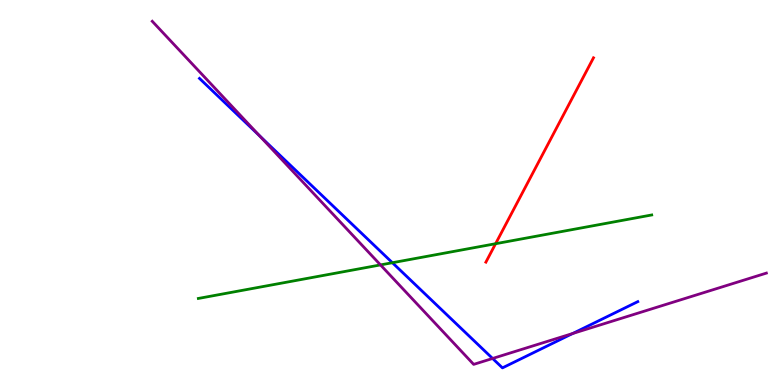[{'lines': ['blue', 'red'], 'intersections': []}, {'lines': ['green', 'red'], 'intersections': [{'x': 6.39, 'y': 3.67}]}, {'lines': ['purple', 'red'], 'intersections': []}, {'lines': ['blue', 'green'], 'intersections': [{'x': 5.06, 'y': 3.18}]}, {'lines': ['blue', 'purple'], 'intersections': [{'x': 3.35, 'y': 6.48}, {'x': 6.36, 'y': 0.689}, {'x': 7.39, 'y': 1.34}]}, {'lines': ['green', 'purple'], 'intersections': [{'x': 4.91, 'y': 3.12}]}]